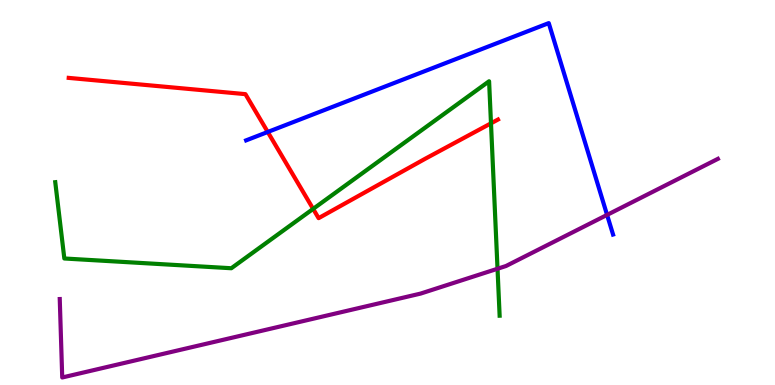[{'lines': ['blue', 'red'], 'intersections': [{'x': 3.45, 'y': 6.57}]}, {'lines': ['green', 'red'], 'intersections': [{'x': 4.04, 'y': 4.57}, {'x': 6.34, 'y': 6.8}]}, {'lines': ['purple', 'red'], 'intersections': []}, {'lines': ['blue', 'green'], 'intersections': []}, {'lines': ['blue', 'purple'], 'intersections': [{'x': 7.83, 'y': 4.42}]}, {'lines': ['green', 'purple'], 'intersections': [{'x': 6.42, 'y': 3.02}]}]